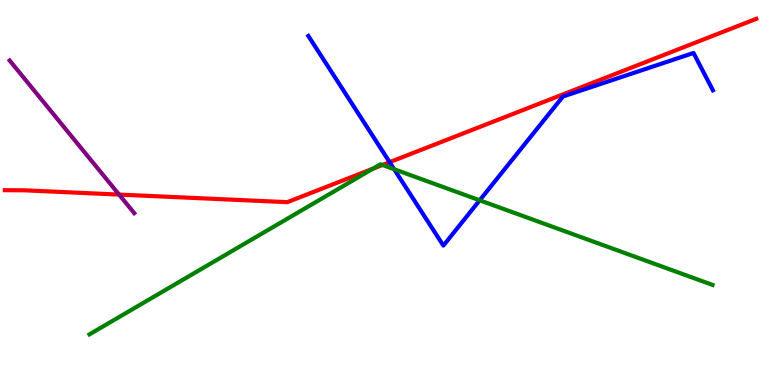[{'lines': ['blue', 'red'], 'intersections': [{'x': 5.03, 'y': 5.79}]}, {'lines': ['green', 'red'], 'intersections': [{'x': 4.81, 'y': 5.62}, {'x': 4.94, 'y': 5.72}]}, {'lines': ['purple', 'red'], 'intersections': [{'x': 1.54, 'y': 4.95}]}, {'lines': ['blue', 'green'], 'intersections': [{'x': 5.09, 'y': 5.6}, {'x': 6.19, 'y': 4.8}]}, {'lines': ['blue', 'purple'], 'intersections': []}, {'lines': ['green', 'purple'], 'intersections': []}]